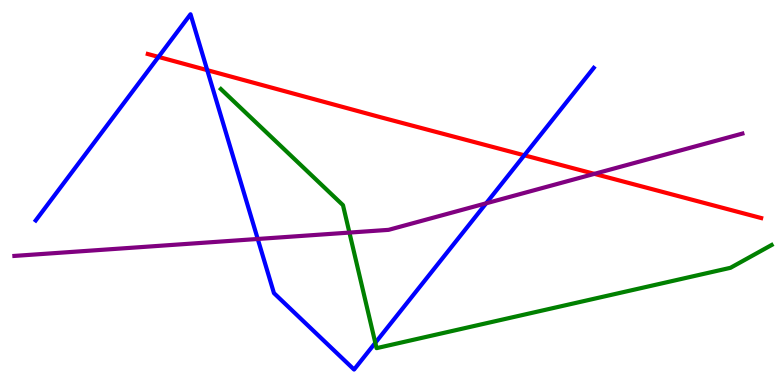[{'lines': ['blue', 'red'], 'intersections': [{'x': 2.05, 'y': 8.52}, {'x': 2.67, 'y': 8.18}, {'x': 6.77, 'y': 5.97}]}, {'lines': ['green', 'red'], 'intersections': []}, {'lines': ['purple', 'red'], 'intersections': [{'x': 7.67, 'y': 5.48}]}, {'lines': ['blue', 'green'], 'intersections': [{'x': 4.84, 'y': 1.1}]}, {'lines': ['blue', 'purple'], 'intersections': [{'x': 3.33, 'y': 3.79}, {'x': 6.27, 'y': 4.72}]}, {'lines': ['green', 'purple'], 'intersections': [{'x': 4.51, 'y': 3.96}]}]